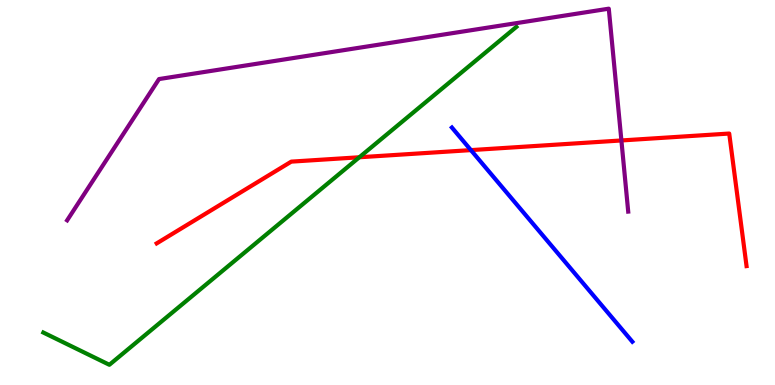[{'lines': ['blue', 'red'], 'intersections': [{'x': 6.08, 'y': 6.1}]}, {'lines': ['green', 'red'], 'intersections': [{'x': 4.64, 'y': 5.92}]}, {'lines': ['purple', 'red'], 'intersections': [{'x': 8.02, 'y': 6.35}]}, {'lines': ['blue', 'green'], 'intersections': []}, {'lines': ['blue', 'purple'], 'intersections': []}, {'lines': ['green', 'purple'], 'intersections': []}]